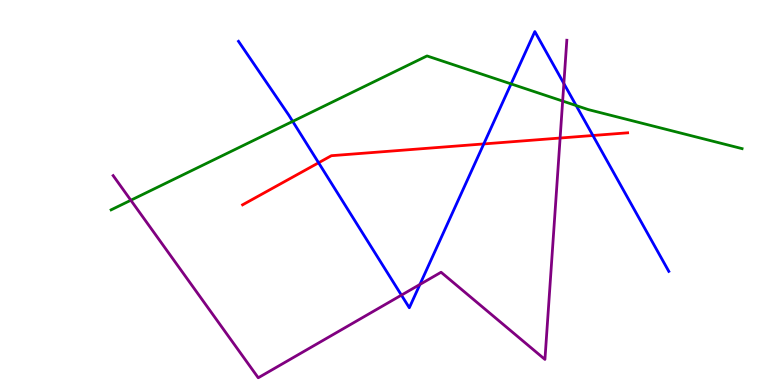[{'lines': ['blue', 'red'], 'intersections': [{'x': 4.11, 'y': 5.77}, {'x': 6.24, 'y': 6.26}, {'x': 7.65, 'y': 6.48}]}, {'lines': ['green', 'red'], 'intersections': []}, {'lines': ['purple', 'red'], 'intersections': [{'x': 7.23, 'y': 6.41}]}, {'lines': ['blue', 'green'], 'intersections': [{'x': 3.78, 'y': 6.85}, {'x': 6.59, 'y': 7.82}, {'x': 7.43, 'y': 7.26}]}, {'lines': ['blue', 'purple'], 'intersections': [{'x': 5.18, 'y': 2.33}, {'x': 5.42, 'y': 2.61}, {'x': 7.28, 'y': 7.83}]}, {'lines': ['green', 'purple'], 'intersections': [{'x': 1.69, 'y': 4.8}, {'x': 7.26, 'y': 7.38}]}]